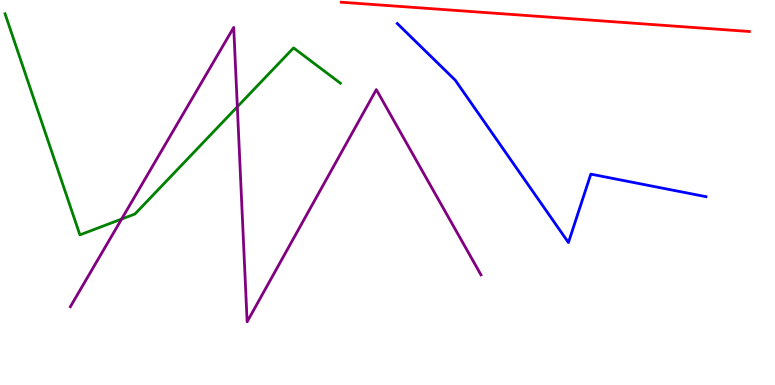[{'lines': ['blue', 'red'], 'intersections': []}, {'lines': ['green', 'red'], 'intersections': []}, {'lines': ['purple', 'red'], 'intersections': []}, {'lines': ['blue', 'green'], 'intersections': []}, {'lines': ['blue', 'purple'], 'intersections': []}, {'lines': ['green', 'purple'], 'intersections': [{'x': 1.57, 'y': 4.31}, {'x': 3.06, 'y': 7.23}]}]